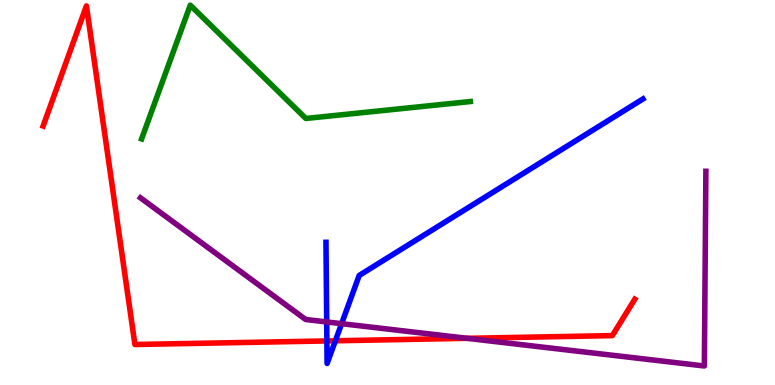[{'lines': ['blue', 'red'], 'intersections': [{'x': 4.22, 'y': 1.14}, {'x': 4.33, 'y': 1.15}]}, {'lines': ['green', 'red'], 'intersections': []}, {'lines': ['purple', 'red'], 'intersections': [{'x': 6.03, 'y': 1.21}]}, {'lines': ['blue', 'green'], 'intersections': []}, {'lines': ['blue', 'purple'], 'intersections': [{'x': 4.22, 'y': 1.64}, {'x': 4.41, 'y': 1.59}]}, {'lines': ['green', 'purple'], 'intersections': []}]